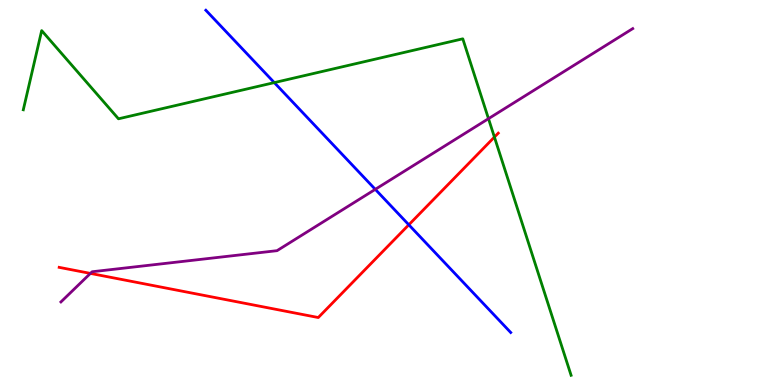[{'lines': ['blue', 'red'], 'intersections': [{'x': 5.27, 'y': 4.16}]}, {'lines': ['green', 'red'], 'intersections': [{'x': 6.38, 'y': 6.44}]}, {'lines': ['purple', 'red'], 'intersections': [{'x': 1.17, 'y': 2.9}]}, {'lines': ['blue', 'green'], 'intersections': [{'x': 3.54, 'y': 7.85}]}, {'lines': ['blue', 'purple'], 'intersections': [{'x': 4.84, 'y': 5.08}]}, {'lines': ['green', 'purple'], 'intersections': [{'x': 6.3, 'y': 6.92}]}]